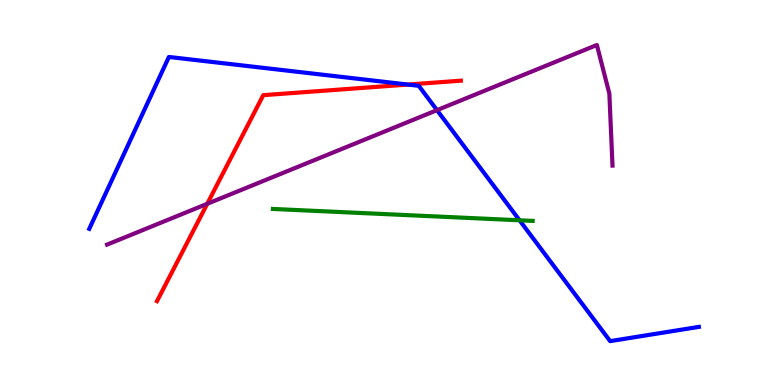[{'lines': ['blue', 'red'], 'intersections': [{'x': 5.26, 'y': 7.8}]}, {'lines': ['green', 'red'], 'intersections': []}, {'lines': ['purple', 'red'], 'intersections': [{'x': 2.67, 'y': 4.71}]}, {'lines': ['blue', 'green'], 'intersections': [{'x': 6.7, 'y': 4.28}]}, {'lines': ['blue', 'purple'], 'intersections': [{'x': 5.64, 'y': 7.14}]}, {'lines': ['green', 'purple'], 'intersections': []}]